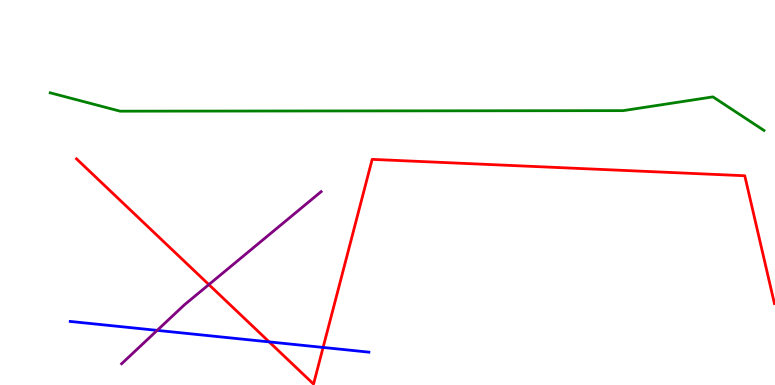[{'lines': ['blue', 'red'], 'intersections': [{'x': 3.47, 'y': 1.12}, {'x': 4.17, 'y': 0.976}]}, {'lines': ['green', 'red'], 'intersections': []}, {'lines': ['purple', 'red'], 'intersections': [{'x': 2.69, 'y': 2.61}]}, {'lines': ['blue', 'green'], 'intersections': []}, {'lines': ['blue', 'purple'], 'intersections': [{'x': 2.03, 'y': 1.42}]}, {'lines': ['green', 'purple'], 'intersections': []}]